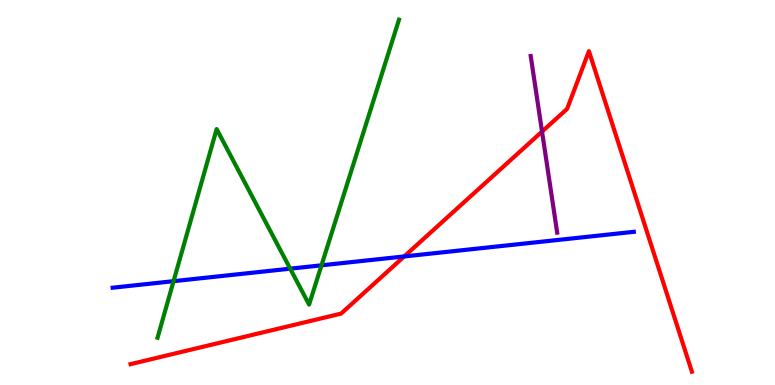[{'lines': ['blue', 'red'], 'intersections': [{'x': 5.22, 'y': 3.34}]}, {'lines': ['green', 'red'], 'intersections': []}, {'lines': ['purple', 'red'], 'intersections': [{'x': 6.99, 'y': 6.58}]}, {'lines': ['blue', 'green'], 'intersections': [{'x': 2.24, 'y': 2.7}, {'x': 3.74, 'y': 3.02}, {'x': 4.15, 'y': 3.11}]}, {'lines': ['blue', 'purple'], 'intersections': []}, {'lines': ['green', 'purple'], 'intersections': []}]